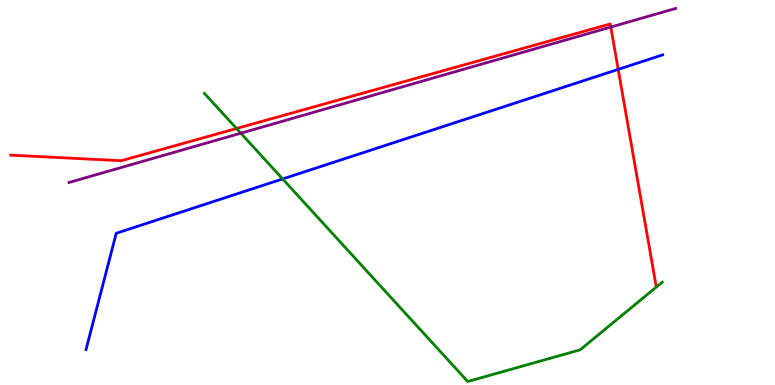[{'lines': ['blue', 'red'], 'intersections': [{'x': 7.98, 'y': 8.2}]}, {'lines': ['green', 'red'], 'intersections': [{'x': 3.05, 'y': 6.66}]}, {'lines': ['purple', 'red'], 'intersections': [{'x': 7.88, 'y': 9.3}]}, {'lines': ['blue', 'green'], 'intersections': [{'x': 3.65, 'y': 5.35}]}, {'lines': ['blue', 'purple'], 'intersections': []}, {'lines': ['green', 'purple'], 'intersections': [{'x': 3.11, 'y': 6.54}]}]